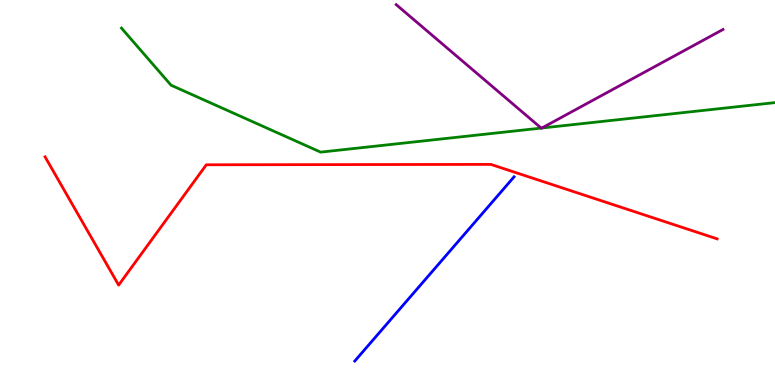[{'lines': ['blue', 'red'], 'intersections': []}, {'lines': ['green', 'red'], 'intersections': []}, {'lines': ['purple', 'red'], 'intersections': []}, {'lines': ['blue', 'green'], 'intersections': []}, {'lines': ['blue', 'purple'], 'intersections': []}, {'lines': ['green', 'purple'], 'intersections': [{'x': 6.98, 'y': 6.67}, {'x': 6.99, 'y': 6.67}]}]